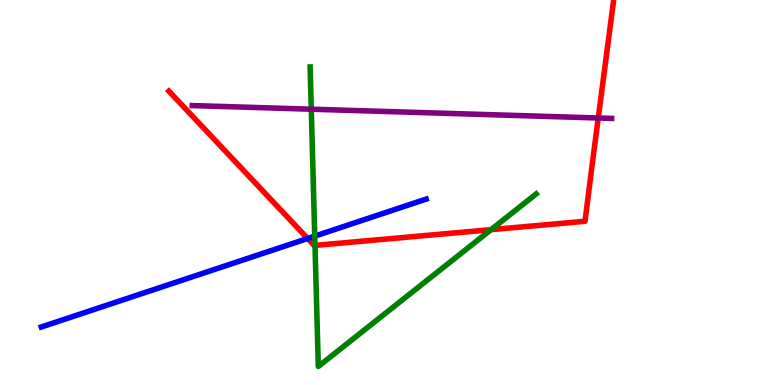[{'lines': ['blue', 'red'], 'intersections': [{'x': 3.97, 'y': 3.81}]}, {'lines': ['green', 'red'], 'intersections': [{'x': 4.06, 'y': 3.63}, {'x': 6.34, 'y': 4.03}]}, {'lines': ['purple', 'red'], 'intersections': [{'x': 7.72, 'y': 6.94}]}, {'lines': ['blue', 'green'], 'intersections': [{'x': 4.06, 'y': 3.87}]}, {'lines': ['blue', 'purple'], 'intersections': []}, {'lines': ['green', 'purple'], 'intersections': [{'x': 4.02, 'y': 7.16}]}]